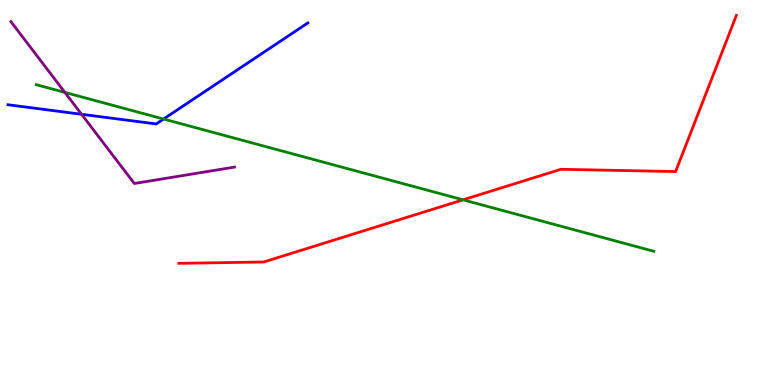[{'lines': ['blue', 'red'], 'intersections': []}, {'lines': ['green', 'red'], 'intersections': [{'x': 5.97, 'y': 4.81}]}, {'lines': ['purple', 'red'], 'intersections': []}, {'lines': ['blue', 'green'], 'intersections': [{'x': 2.11, 'y': 6.91}]}, {'lines': ['blue', 'purple'], 'intersections': [{'x': 1.05, 'y': 7.03}]}, {'lines': ['green', 'purple'], 'intersections': [{'x': 0.837, 'y': 7.6}]}]